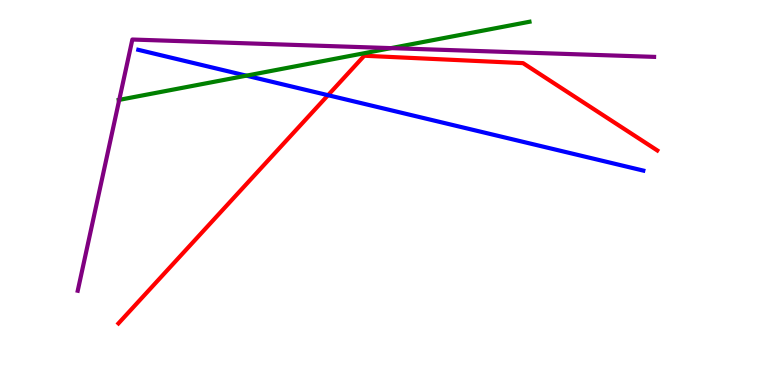[{'lines': ['blue', 'red'], 'intersections': [{'x': 4.23, 'y': 7.53}]}, {'lines': ['green', 'red'], 'intersections': []}, {'lines': ['purple', 'red'], 'intersections': []}, {'lines': ['blue', 'green'], 'intersections': [{'x': 3.18, 'y': 8.03}]}, {'lines': ['blue', 'purple'], 'intersections': []}, {'lines': ['green', 'purple'], 'intersections': [{'x': 1.54, 'y': 7.41}, {'x': 5.05, 'y': 8.75}]}]